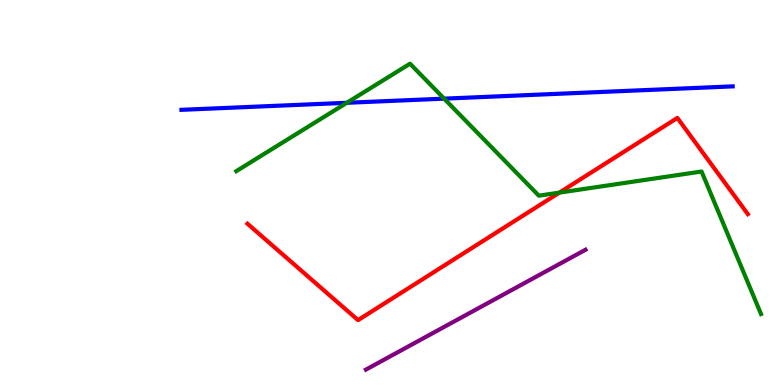[{'lines': ['blue', 'red'], 'intersections': []}, {'lines': ['green', 'red'], 'intersections': [{'x': 7.22, 'y': 5.0}]}, {'lines': ['purple', 'red'], 'intersections': []}, {'lines': ['blue', 'green'], 'intersections': [{'x': 4.48, 'y': 7.33}, {'x': 5.73, 'y': 7.44}]}, {'lines': ['blue', 'purple'], 'intersections': []}, {'lines': ['green', 'purple'], 'intersections': []}]